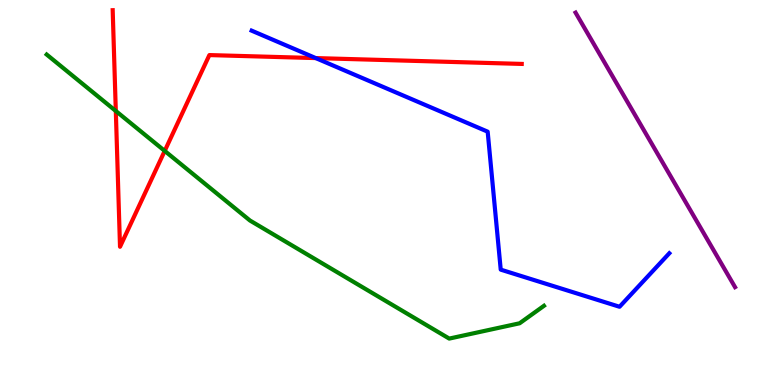[{'lines': ['blue', 'red'], 'intersections': [{'x': 4.07, 'y': 8.49}]}, {'lines': ['green', 'red'], 'intersections': [{'x': 1.49, 'y': 7.12}, {'x': 2.13, 'y': 6.08}]}, {'lines': ['purple', 'red'], 'intersections': []}, {'lines': ['blue', 'green'], 'intersections': []}, {'lines': ['blue', 'purple'], 'intersections': []}, {'lines': ['green', 'purple'], 'intersections': []}]